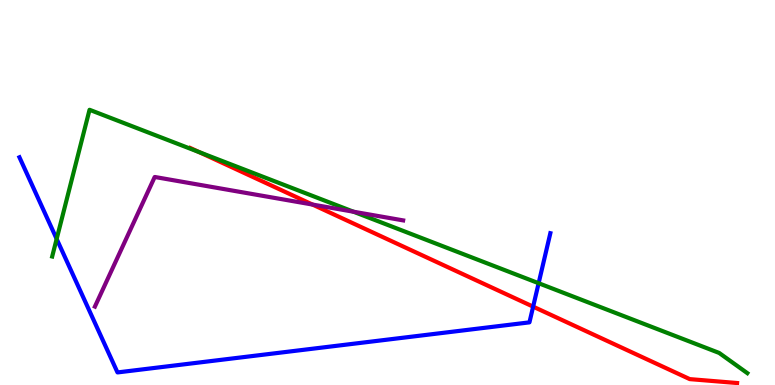[{'lines': ['blue', 'red'], 'intersections': [{'x': 6.88, 'y': 2.04}]}, {'lines': ['green', 'red'], 'intersections': [{'x': 2.57, 'y': 6.05}]}, {'lines': ['purple', 'red'], 'intersections': [{'x': 4.03, 'y': 4.69}]}, {'lines': ['blue', 'green'], 'intersections': [{'x': 0.731, 'y': 3.79}, {'x': 6.95, 'y': 2.64}]}, {'lines': ['blue', 'purple'], 'intersections': []}, {'lines': ['green', 'purple'], 'intersections': [{'x': 4.56, 'y': 4.5}]}]